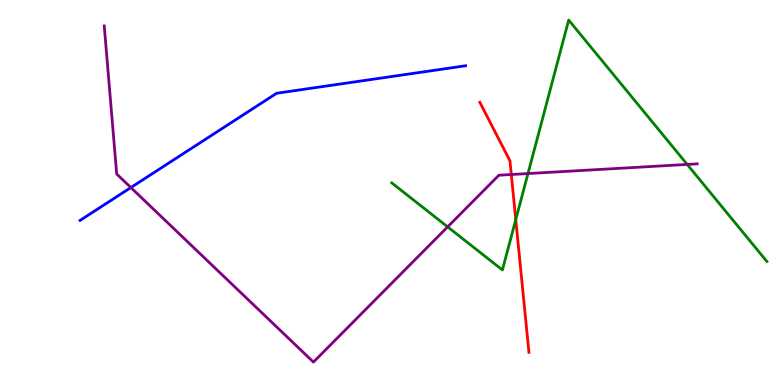[{'lines': ['blue', 'red'], 'intersections': []}, {'lines': ['green', 'red'], 'intersections': [{'x': 6.66, 'y': 4.3}]}, {'lines': ['purple', 'red'], 'intersections': [{'x': 6.6, 'y': 5.47}]}, {'lines': ['blue', 'green'], 'intersections': []}, {'lines': ['blue', 'purple'], 'intersections': [{'x': 1.69, 'y': 5.13}]}, {'lines': ['green', 'purple'], 'intersections': [{'x': 5.78, 'y': 4.11}, {'x': 6.81, 'y': 5.49}, {'x': 8.87, 'y': 5.73}]}]